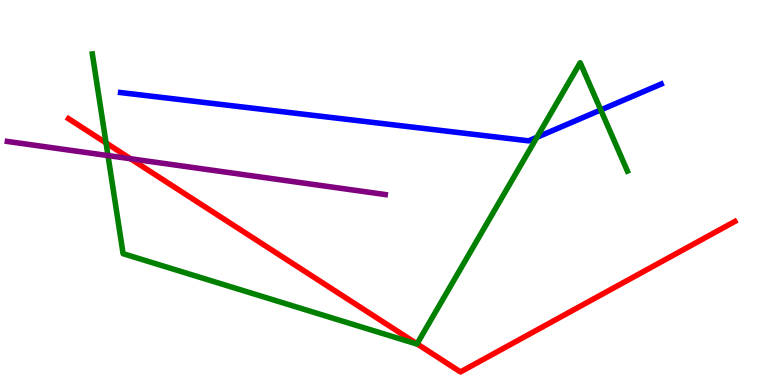[{'lines': ['blue', 'red'], 'intersections': []}, {'lines': ['green', 'red'], 'intersections': [{'x': 1.37, 'y': 6.29}, {'x': 5.38, 'y': 1.07}]}, {'lines': ['purple', 'red'], 'intersections': [{'x': 1.68, 'y': 5.88}]}, {'lines': ['blue', 'green'], 'intersections': [{'x': 6.93, 'y': 6.43}, {'x': 7.75, 'y': 7.14}]}, {'lines': ['blue', 'purple'], 'intersections': []}, {'lines': ['green', 'purple'], 'intersections': [{'x': 1.39, 'y': 5.96}]}]